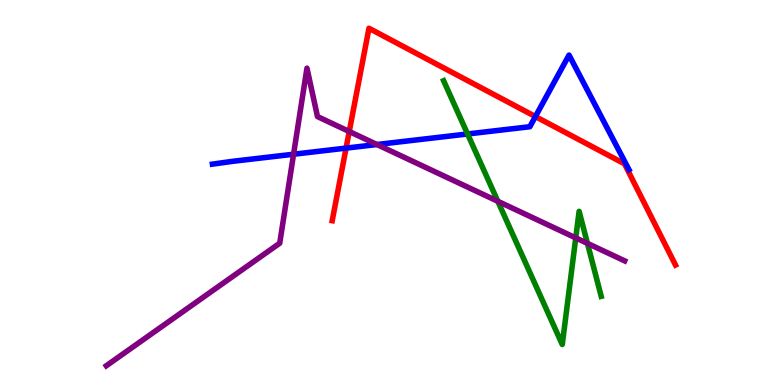[{'lines': ['blue', 'red'], 'intersections': [{'x': 4.47, 'y': 6.15}, {'x': 6.91, 'y': 6.97}]}, {'lines': ['green', 'red'], 'intersections': []}, {'lines': ['purple', 'red'], 'intersections': [{'x': 4.51, 'y': 6.58}]}, {'lines': ['blue', 'green'], 'intersections': [{'x': 6.03, 'y': 6.52}]}, {'lines': ['blue', 'purple'], 'intersections': [{'x': 3.79, 'y': 5.99}, {'x': 4.86, 'y': 6.25}]}, {'lines': ['green', 'purple'], 'intersections': [{'x': 6.42, 'y': 4.77}, {'x': 7.43, 'y': 3.82}, {'x': 7.58, 'y': 3.68}]}]